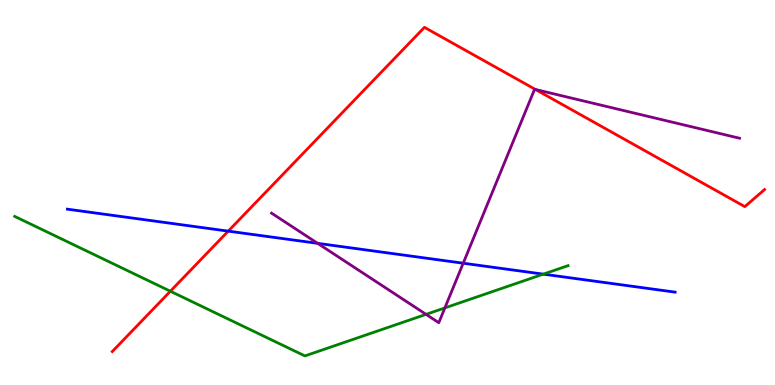[{'lines': ['blue', 'red'], 'intersections': [{'x': 2.95, 'y': 4.0}]}, {'lines': ['green', 'red'], 'intersections': [{'x': 2.2, 'y': 2.44}]}, {'lines': ['purple', 'red'], 'intersections': [{'x': 6.91, 'y': 7.68}]}, {'lines': ['blue', 'green'], 'intersections': [{'x': 7.01, 'y': 2.88}]}, {'lines': ['blue', 'purple'], 'intersections': [{'x': 4.1, 'y': 3.68}, {'x': 5.98, 'y': 3.16}]}, {'lines': ['green', 'purple'], 'intersections': [{'x': 5.5, 'y': 1.83}, {'x': 5.74, 'y': 2.0}]}]